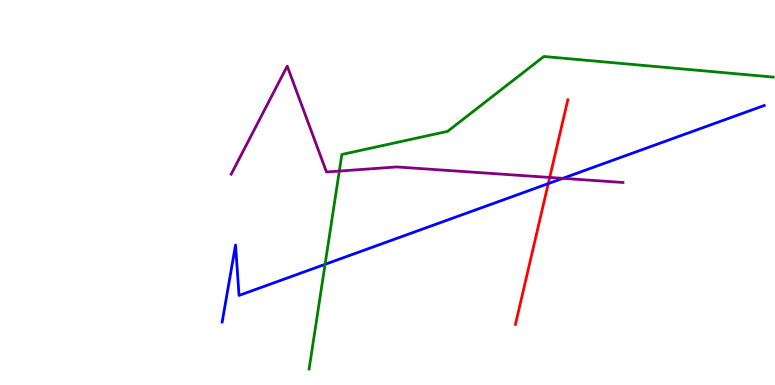[{'lines': ['blue', 'red'], 'intersections': [{'x': 7.07, 'y': 5.23}]}, {'lines': ['green', 'red'], 'intersections': []}, {'lines': ['purple', 'red'], 'intersections': [{'x': 7.09, 'y': 5.39}]}, {'lines': ['blue', 'green'], 'intersections': [{'x': 4.19, 'y': 3.13}]}, {'lines': ['blue', 'purple'], 'intersections': [{'x': 7.26, 'y': 5.37}]}, {'lines': ['green', 'purple'], 'intersections': [{'x': 4.38, 'y': 5.56}]}]